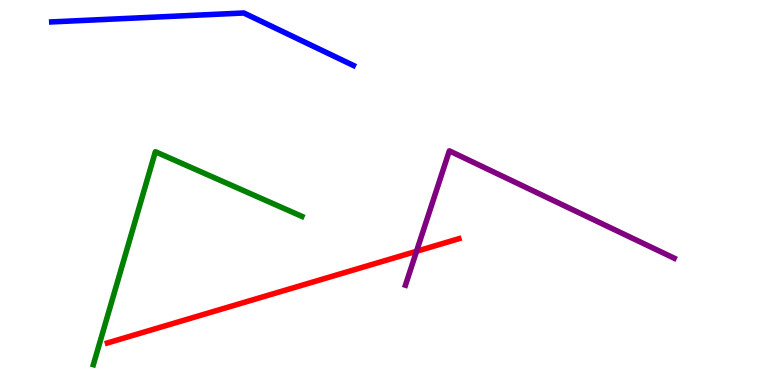[{'lines': ['blue', 'red'], 'intersections': []}, {'lines': ['green', 'red'], 'intersections': []}, {'lines': ['purple', 'red'], 'intersections': [{'x': 5.37, 'y': 3.47}]}, {'lines': ['blue', 'green'], 'intersections': []}, {'lines': ['blue', 'purple'], 'intersections': []}, {'lines': ['green', 'purple'], 'intersections': []}]